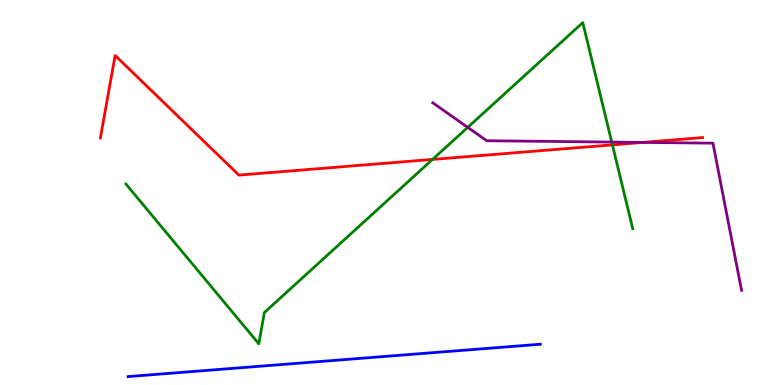[{'lines': ['blue', 'red'], 'intersections': []}, {'lines': ['green', 'red'], 'intersections': [{'x': 5.58, 'y': 5.86}, {'x': 7.9, 'y': 6.24}]}, {'lines': ['purple', 'red'], 'intersections': [{'x': 8.29, 'y': 6.3}]}, {'lines': ['blue', 'green'], 'intersections': []}, {'lines': ['blue', 'purple'], 'intersections': []}, {'lines': ['green', 'purple'], 'intersections': [{'x': 6.04, 'y': 6.69}, {'x': 7.89, 'y': 6.31}]}]